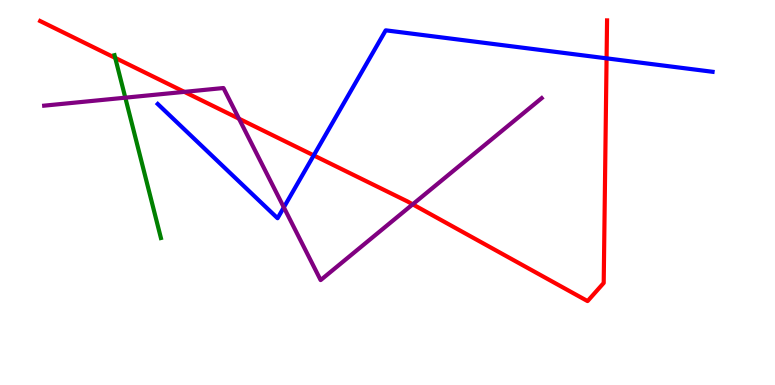[{'lines': ['blue', 'red'], 'intersections': [{'x': 4.05, 'y': 5.96}, {'x': 7.83, 'y': 8.48}]}, {'lines': ['green', 'red'], 'intersections': [{'x': 1.49, 'y': 8.5}]}, {'lines': ['purple', 'red'], 'intersections': [{'x': 2.38, 'y': 7.61}, {'x': 3.08, 'y': 6.92}, {'x': 5.33, 'y': 4.69}]}, {'lines': ['blue', 'green'], 'intersections': []}, {'lines': ['blue', 'purple'], 'intersections': [{'x': 3.66, 'y': 4.61}]}, {'lines': ['green', 'purple'], 'intersections': [{'x': 1.62, 'y': 7.46}]}]